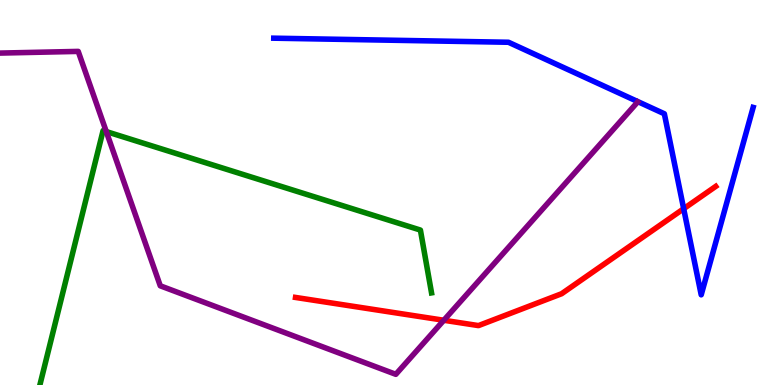[{'lines': ['blue', 'red'], 'intersections': [{'x': 8.82, 'y': 4.58}]}, {'lines': ['green', 'red'], 'intersections': []}, {'lines': ['purple', 'red'], 'intersections': [{'x': 5.73, 'y': 1.68}]}, {'lines': ['blue', 'green'], 'intersections': []}, {'lines': ['blue', 'purple'], 'intersections': []}, {'lines': ['green', 'purple'], 'intersections': [{'x': 1.37, 'y': 6.58}]}]